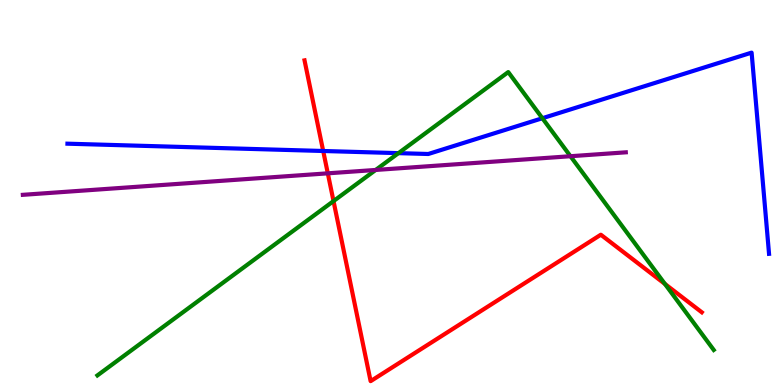[{'lines': ['blue', 'red'], 'intersections': [{'x': 4.17, 'y': 6.08}]}, {'lines': ['green', 'red'], 'intersections': [{'x': 4.3, 'y': 4.78}, {'x': 8.58, 'y': 2.62}]}, {'lines': ['purple', 'red'], 'intersections': [{'x': 4.23, 'y': 5.5}]}, {'lines': ['blue', 'green'], 'intersections': [{'x': 5.14, 'y': 6.02}, {'x': 7.0, 'y': 6.93}]}, {'lines': ['blue', 'purple'], 'intersections': []}, {'lines': ['green', 'purple'], 'intersections': [{'x': 4.85, 'y': 5.59}, {'x': 7.36, 'y': 5.94}]}]